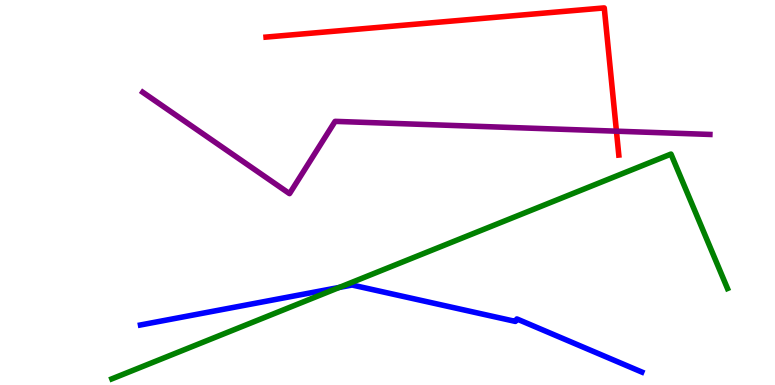[{'lines': ['blue', 'red'], 'intersections': []}, {'lines': ['green', 'red'], 'intersections': []}, {'lines': ['purple', 'red'], 'intersections': [{'x': 7.95, 'y': 6.59}]}, {'lines': ['blue', 'green'], 'intersections': [{'x': 4.38, 'y': 2.53}]}, {'lines': ['blue', 'purple'], 'intersections': []}, {'lines': ['green', 'purple'], 'intersections': []}]